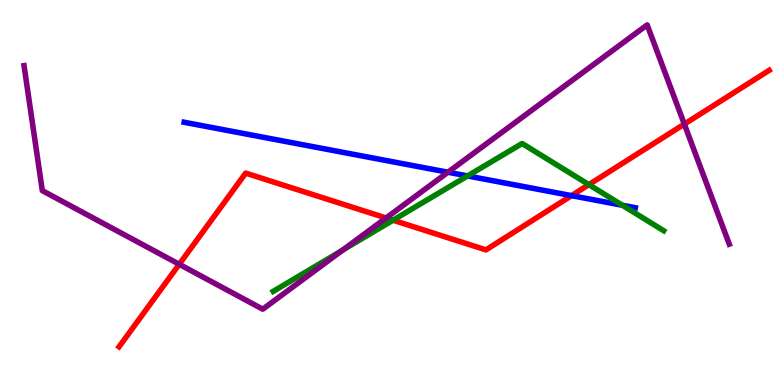[{'lines': ['blue', 'red'], 'intersections': [{'x': 7.37, 'y': 4.92}]}, {'lines': ['green', 'red'], 'intersections': [{'x': 5.07, 'y': 4.28}, {'x': 7.6, 'y': 5.2}]}, {'lines': ['purple', 'red'], 'intersections': [{'x': 2.31, 'y': 3.14}, {'x': 4.98, 'y': 4.34}, {'x': 8.83, 'y': 6.78}]}, {'lines': ['blue', 'green'], 'intersections': [{'x': 6.03, 'y': 5.43}, {'x': 8.03, 'y': 4.67}]}, {'lines': ['blue', 'purple'], 'intersections': [{'x': 5.78, 'y': 5.53}]}, {'lines': ['green', 'purple'], 'intersections': [{'x': 4.42, 'y': 3.5}]}]